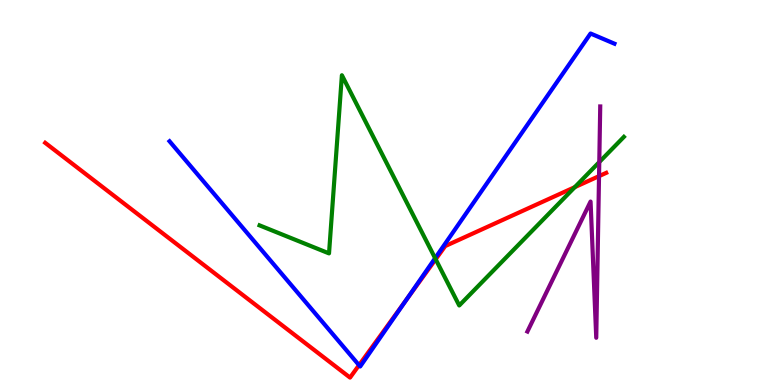[{'lines': ['blue', 'red'], 'intersections': [{'x': 4.63, 'y': 0.515}, {'x': 5.24, 'y': 2.2}]}, {'lines': ['green', 'red'], 'intersections': [{'x': 5.62, 'y': 3.27}, {'x': 7.42, 'y': 5.14}]}, {'lines': ['purple', 'red'], 'intersections': [{'x': 7.73, 'y': 5.43}]}, {'lines': ['blue', 'green'], 'intersections': [{'x': 5.61, 'y': 3.29}]}, {'lines': ['blue', 'purple'], 'intersections': []}, {'lines': ['green', 'purple'], 'intersections': [{'x': 7.73, 'y': 5.79}]}]